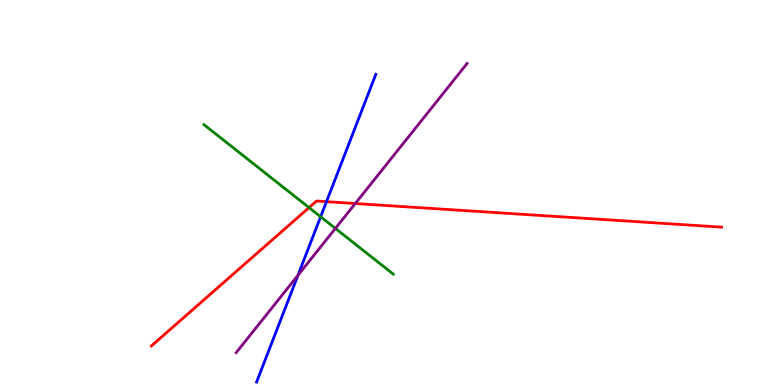[{'lines': ['blue', 'red'], 'intersections': [{'x': 4.21, 'y': 4.76}]}, {'lines': ['green', 'red'], 'intersections': [{'x': 3.99, 'y': 4.61}]}, {'lines': ['purple', 'red'], 'intersections': [{'x': 4.58, 'y': 4.71}]}, {'lines': ['blue', 'green'], 'intersections': [{'x': 4.14, 'y': 4.37}]}, {'lines': ['blue', 'purple'], 'intersections': [{'x': 3.84, 'y': 2.85}]}, {'lines': ['green', 'purple'], 'intersections': [{'x': 4.33, 'y': 4.07}]}]